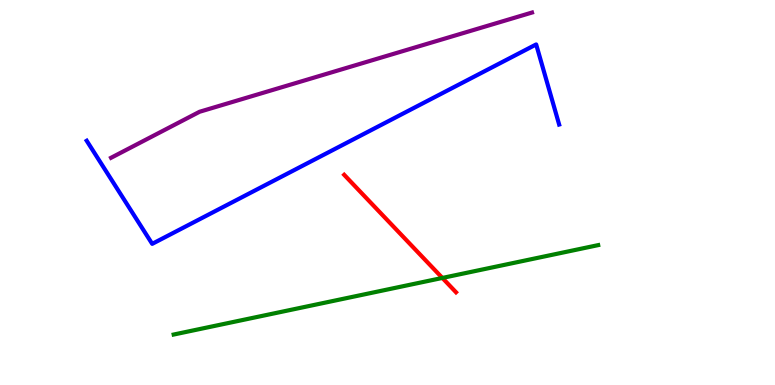[{'lines': ['blue', 'red'], 'intersections': []}, {'lines': ['green', 'red'], 'intersections': [{'x': 5.71, 'y': 2.78}]}, {'lines': ['purple', 'red'], 'intersections': []}, {'lines': ['blue', 'green'], 'intersections': []}, {'lines': ['blue', 'purple'], 'intersections': []}, {'lines': ['green', 'purple'], 'intersections': []}]